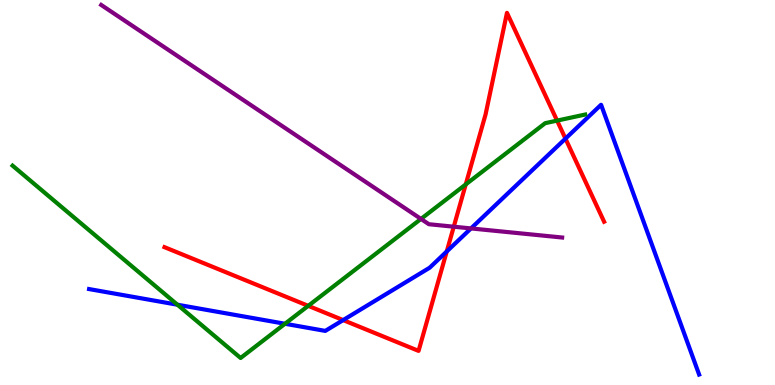[{'lines': ['blue', 'red'], 'intersections': [{'x': 4.43, 'y': 1.69}, {'x': 5.76, 'y': 3.47}, {'x': 7.3, 'y': 6.4}]}, {'lines': ['green', 'red'], 'intersections': [{'x': 3.98, 'y': 2.06}, {'x': 6.01, 'y': 5.21}, {'x': 7.19, 'y': 6.87}]}, {'lines': ['purple', 'red'], 'intersections': [{'x': 5.85, 'y': 4.11}]}, {'lines': ['blue', 'green'], 'intersections': [{'x': 2.29, 'y': 2.09}, {'x': 3.68, 'y': 1.59}]}, {'lines': ['blue', 'purple'], 'intersections': [{'x': 6.08, 'y': 4.07}]}, {'lines': ['green', 'purple'], 'intersections': [{'x': 5.43, 'y': 4.31}]}]